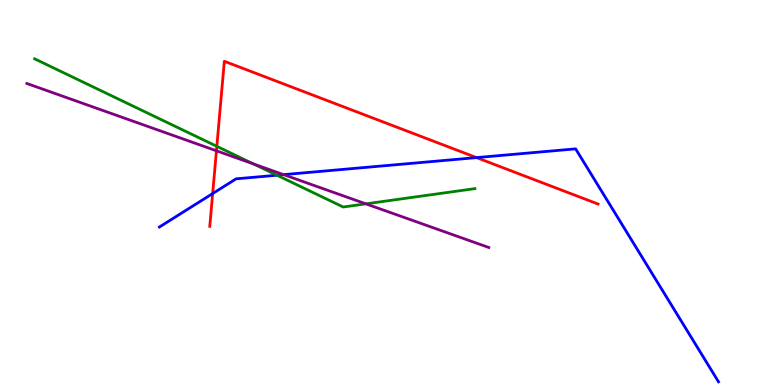[{'lines': ['blue', 'red'], 'intersections': [{'x': 2.74, 'y': 4.97}, {'x': 6.15, 'y': 5.91}]}, {'lines': ['green', 'red'], 'intersections': [{'x': 2.8, 'y': 6.2}]}, {'lines': ['purple', 'red'], 'intersections': [{'x': 2.79, 'y': 6.08}]}, {'lines': ['blue', 'green'], 'intersections': [{'x': 3.57, 'y': 5.45}]}, {'lines': ['blue', 'purple'], 'intersections': [{'x': 3.66, 'y': 5.46}]}, {'lines': ['green', 'purple'], 'intersections': [{'x': 3.27, 'y': 5.74}, {'x': 4.72, 'y': 4.71}]}]